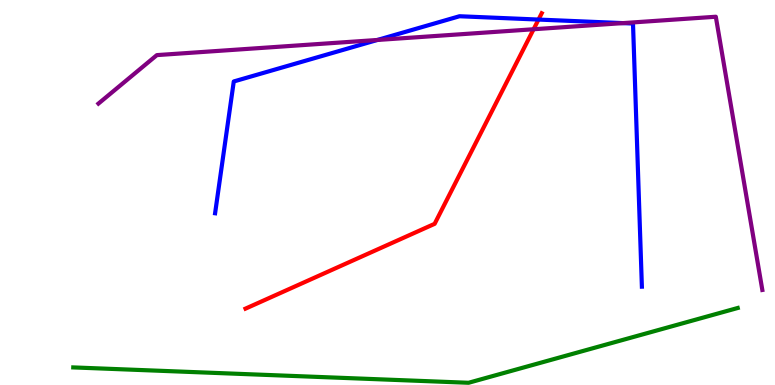[{'lines': ['blue', 'red'], 'intersections': [{'x': 6.95, 'y': 9.49}]}, {'lines': ['green', 'red'], 'intersections': []}, {'lines': ['purple', 'red'], 'intersections': [{'x': 6.89, 'y': 9.24}]}, {'lines': ['blue', 'green'], 'intersections': []}, {'lines': ['blue', 'purple'], 'intersections': [{'x': 4.87, 'y': 8.96}, {'x': 8.04, 'y': 9.4}]}, {'lines': ['green', 'purple'], 'intersections': []}]